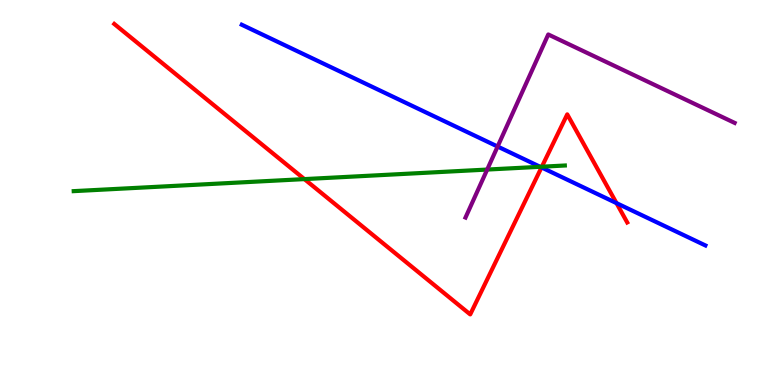[{'lines': ['blue', 'red'], 'intersections': [{'x': 6.99, 'y': 5.65}, {'x': 7.95, 'y': 4.72}]}, {'lines': ['green', 'red'], 'intersections': [{'x': 3.93, 'y': 5.35}, {'x': 6.99, 'y': 5.67}]}, {'lines': ['purple', 'red'], 'intersections': []}, {'lines': ['blue', 'green'], 'intersections': [{'x': 6.97, 'y': 5.67}]}, {'lines': ['blue', 'purple'], 'intersections': [{'x': 6.42, 'y': 6.19}]}, {'lines': ['green', 'purple'], 'intersections': [{'x': 6.29, 'y': 5.6}]}]